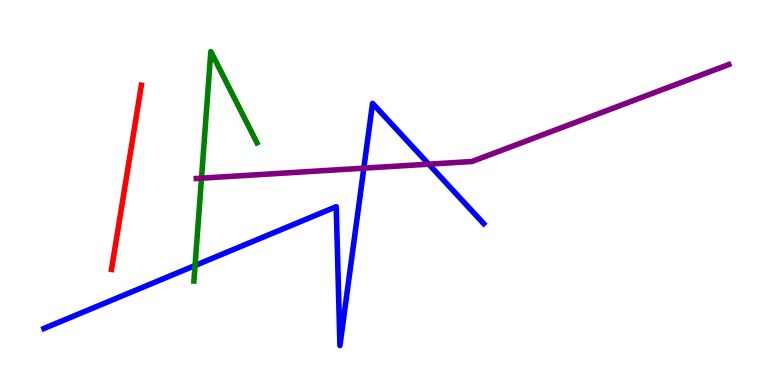[{'lines': ['blue', 'red'], 'intersections': []}, {'lines': ['green', 'red'], 'intersections': []}, {'lines': ['purple', 'red'], 'intersections': []}, {'lines': ['blue', 'green'], 'intersections': [{'x': 2.52, 'y': 3.1}]}, {'lines': ['blue', 'purple'], 'intersections': [{'x': 4.69, 'y': 5.63}, {'x': 5.53, 'y': 5.74}]}, {'lines': ['green', 'purple'], 'intersections': [{'x': 2.6, 'y': 5.37}]}]